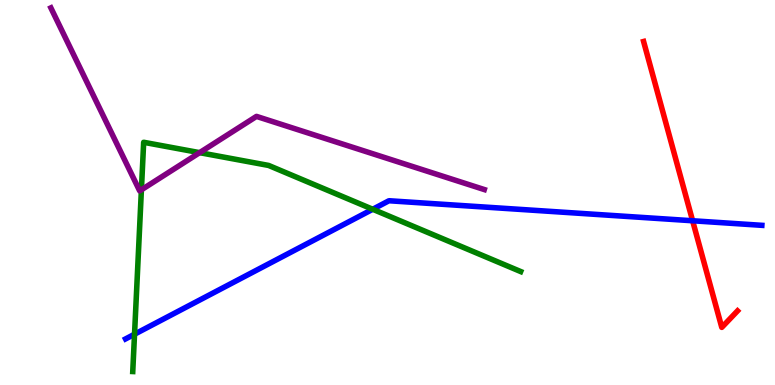[{'lines': ['blue', 'red'], 'intersections': [{'x': 8.94, 'y': 4.27}]}, {'lines': ['green', 'red'], 'intersections': []}, {'lines': ['purple', 'red'], 'intersections': []}, {'lines': ['blue', 'green'], 'intersections': [{'x': 1.74, 'y': 1.32}, {'x': 4.81, 'y': 4.56}]}, {'lines': ['blue', 'purple'], 'intersections': []}, {'lines': ['green', 'purple'], 'intersections': [{'x': 1.82, 'y': 5.07}, {'x': 2.58, 'y': 6.03}]}]